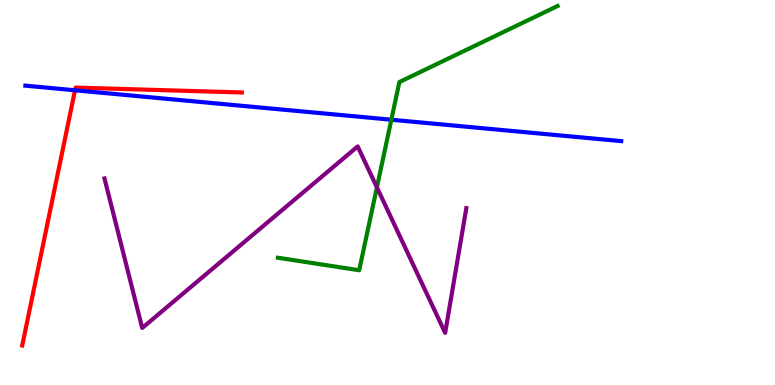[{'lines': ['blue', 'red'], 'intersections': [{'x': 0.968, 'y': 7.66}]}, {'lines': ['green', 'red'], 'intersections': []}, {'lines': ['purple', 'red'], 'intersections': []}, {'lines': ['blue', 'green'], 'intersections': [{'x': 5.05, 'y': 6.89}]}, {'lines': ['blue', 'purple'], 'intersections': []}, {'lines': ['green', 'purple'], 'intersections': [{'x': 4.86, 'y': 5.13}]}]